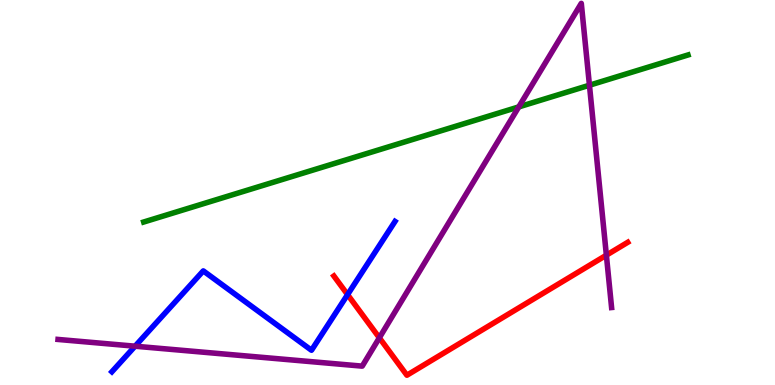[{'lines': ['blue', 'red'], 'intersections': [{'x': 4.48, 'y': 2.35}]}, {'lines': ['green', 'red'], 'intersections': []}, {'lines': ['purple', 'red'], 'intersections': [{'x': 4.89, 'y': 1.23}, {'x': 7.82, 'y': 3.37}]}, {'lines': ['blue', 'green'], 'intersections': []}, {'lines': ['blue', 'purple'], 'intersections': [{'x': 1.74, 'y': 1.01}]}, {'lines': ['green', 'purple'], 'intersections': [{'x': 6.69, 'y': 7.22}, {'x': 7.61, 'y': 7.79}]}]